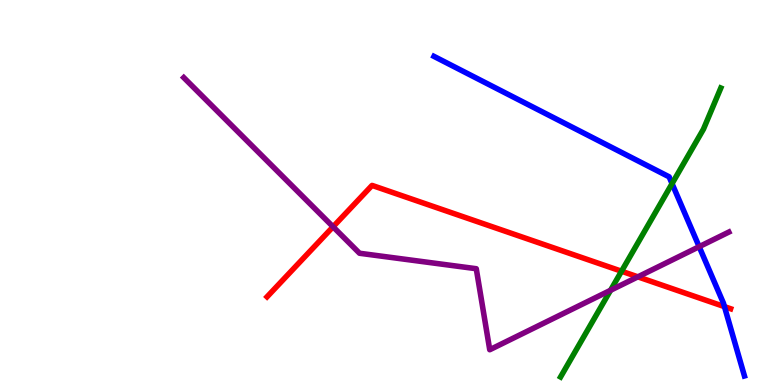[{'lines': ['blue', 'red'], 'intersections': [{'x': 9.35, 'y': 2.04}]}, {'lines': ['green', 'red'], 'intersections': [{'x': 8.02, 'y': 2.96}]}, {'lines': ['purple', 'red'], 'intersections': [{'x': 4.3, 'y': 4.11}, {'x': 8.23, 'y': 2.81}]}, {'lines': ['blue', 'green'], 'intersections': [{'x': 8.67, 'y': 5.23}]}, {'lines': ['blue', 'purple'], 'intersections': [{'x': 9.02, 'y': 3.59}]}, {'lines': ['green', 'purple'], 'intersections': [{'x': 7.88, 'y': 2.46}]}]